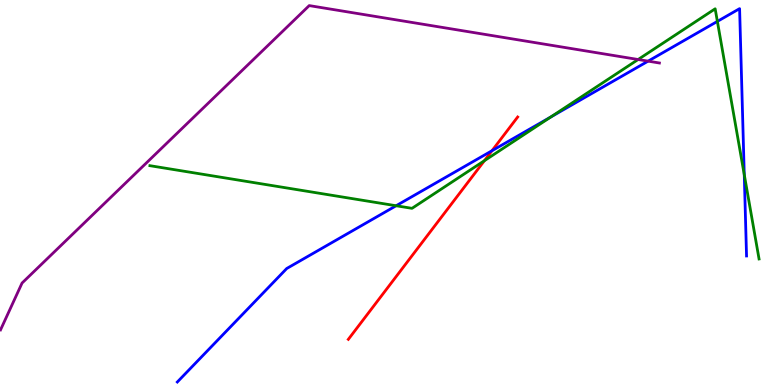[{'lines': ['blue', 'red'], 'intersections': [{'x': 6.35, 'y': 6.09}]}, {'lines': ['green', 'red'], 'intersections': [{'x': 6.25, 'y': 5.83}]}, {'lines': ['purple', 'red'], 'intersections': []}, {'lines': ['blue', 'green'], 'intersections': [{'x': 5.11, 'y': 4.66}, {'x': 7.11, 'y': 6.96}, {'x': 9.26, 'y': 9.44}, {'x': 9.6, 'y': 5.46}]}, {'lines': ['blue', 'purple'], 'intersections': [{'x': 8.36, 'y': 8.41}]}, {'lines': ['green', 'purple'], 'intersections': [{'x': 8.23, 'y': 8.45}]}]